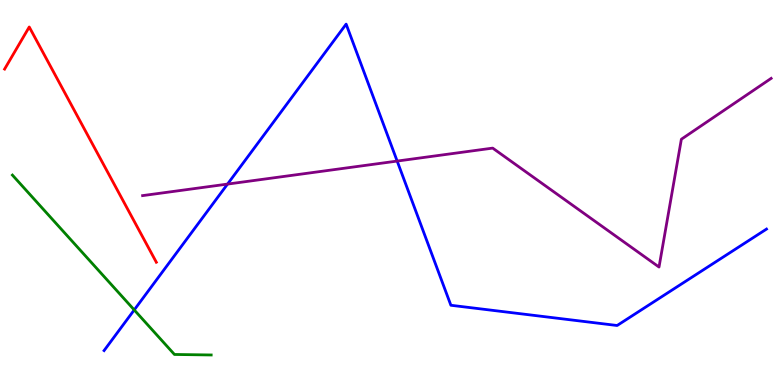[{'lines': ['blue', 'red'], 'intersections': []}, {'lines': ['green', 'red'], 'intersections': []}, {'lines': ['purple', 'red'], 'intersections': []}, {'lines': ['blue', 'green'], 'intersections': [{'x': 1.73, 'y': 1.95}]}, {'lines': ['blue', 'purple'], 'intersections': [{'x': 2.94, 'y': 5.22}, {'x': 5.12, 'y': 5.82}]}, {'lines': ['green', 'purple'], 'intersections': []}]